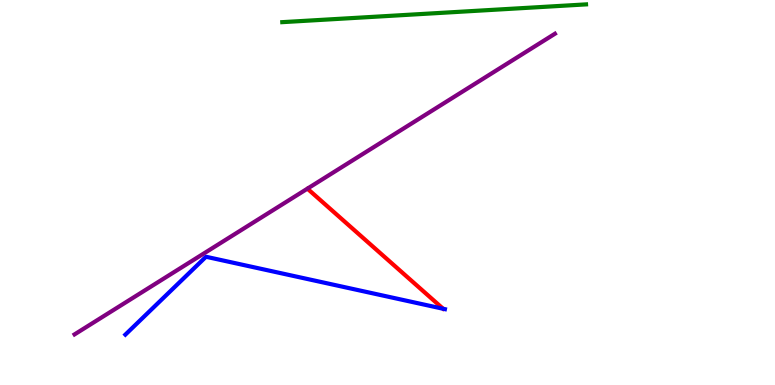[{'lines': ['blue', 'red'], 'intersections': []}, {'lines': ['green', 'red'], 'intersections': []}, {'lines': ['purple', 'red'], 'intersections': []}, {'lines': ['blue', 'green'], 'intersections': []}, {'lines': ['blue', 'purple'], 'intersections': []}, {'lines': ['green', 'purple'], 'intersections': []}]